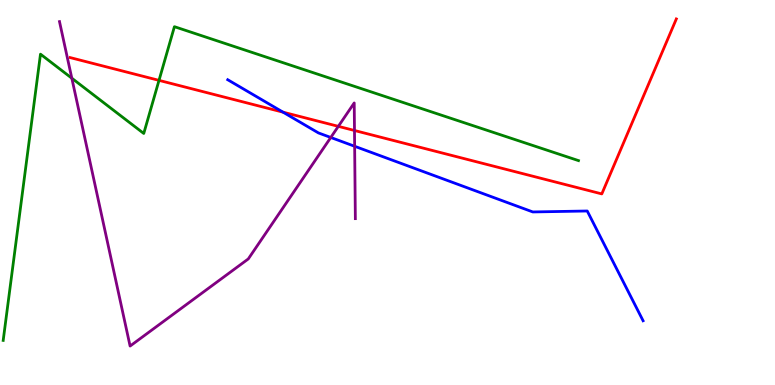[{'lines': ['blue', 'red'], 'intersections': [{'x': 3.65, 'y': 7.09}]}, {'lines': ['green', 'red'], 'intersections': [{'x': 2.05, 'y': 7.91}]}, {'lines': ['purple', 'red'], 'intersections': [{'x': 4.37, 'y': 6.72}, {'x': 4.57, 'y': 6.61}]}, {'lines': ['blue', 'green'], 'intersections': []}, {'lines': ['blue', 'purple'], 'intersections': [{'x': 4.27, 'y': 6.43}, {'x': 4.58, 'y': 6.2}]}, {'lines': ['green', 'purple'], 'intersections': [{'x': 0.927, 'y': 7.97}]}]